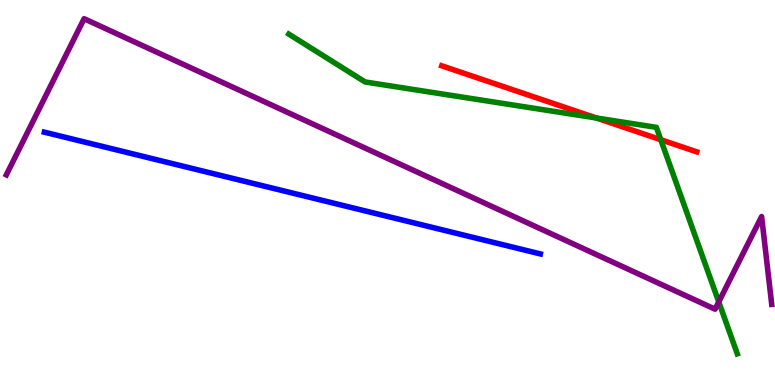[{'lines': ['blue', 'red'], 'intersections': []}, {'lines': ['green', 'red'], 'intersections': [{'x': 7.7, 'y': 6.94}, {'x': 8.53, 'y': 6.37}]}, {'lines': ['purple', 'red'], 'intersections': []}, {'lines': ['blue', 'green'], 'intersections': []}, {'lines': ['blue', 'purple'], 'intersections': []}, {'lines': ['green', 'purple'], 'intersections': [{'x': 9.27, 'y': 2.16}]}]